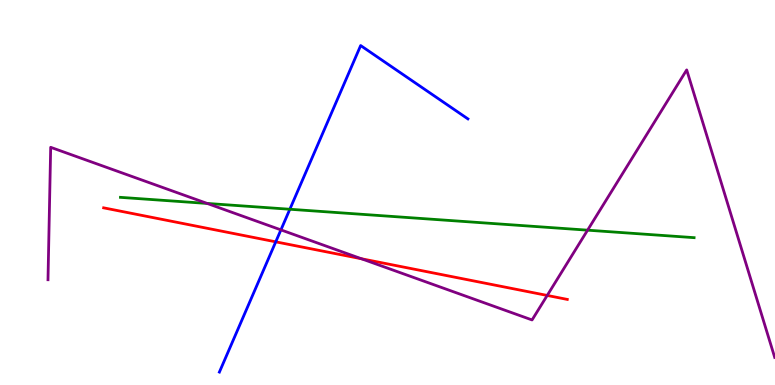[{'lines': ['blue', 'red'], 'intersections': [{'x': 3.56, 'y': 3.72}]}, {'lines': ['green', 'red'], 'intersections': []}, {'lines': ['purple', 'red'], 'intersections': [{'x': 4.66, 'y': 3.28}, {'x': 7.06, 'y': 2.33}]}, {'lines': ['blue', 'green'], 'intersections': [{'x': 3.74, 'y': 4.56}]}, {'lines': ['blue', 'purple'], 'intersections': [{'x': 3.62, 'y': 4.03}]}, {'lines': ['green', 'purple'], 'intersections': [{'x': 2.67, 'y': 4.72}, {'x': 7.58, 'y': 4.02}]}]